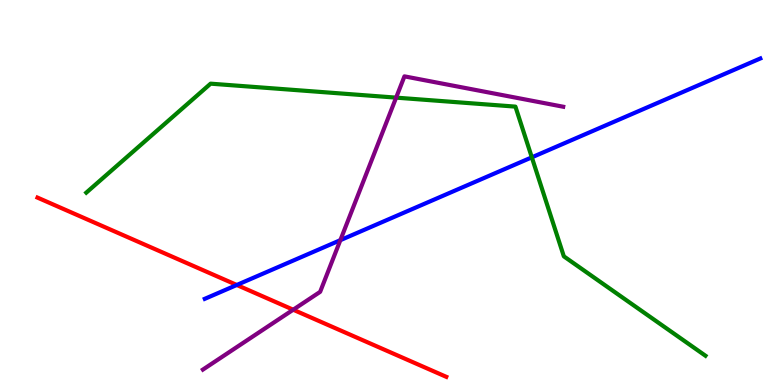[{'lines': ['blue', 'red'], 'intersections': [{'x': 3.06, 'y': 2.6}]}, {'lines': ['green', 'red'], 'intersections': []}, {'lines': ['purple', 'red'], 'intersections': [{'x': 3.78, 'y': 1.96}]}, {'lines': ['blue', 'green'], 'intersections': [{'x': 6.86, 'y': 5.91}]}, {'lines': ['blue', 'purple'], 'intersections': [{'x': 4.39, 'y': 3.76}]}, {'lines': ['green', 'purple'], 'intersections': [{'x': 5.11, 'y': 7.46}]}]